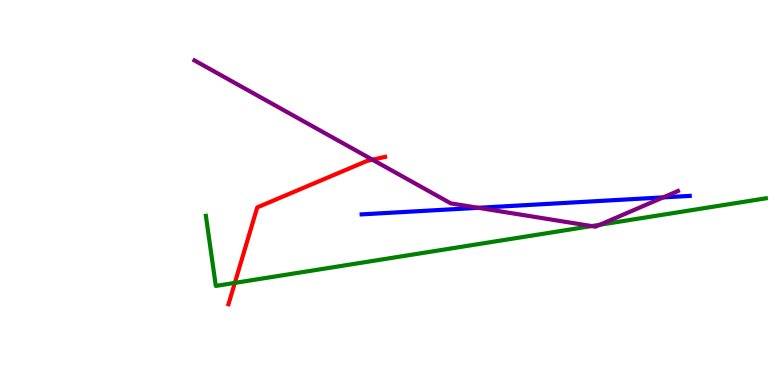[{'lines': ['blue', 'red'], 'intersections': []}, {'lines': ['green', 'red'], 'intersections': [{'x': 3.03, 'y': 2.65}]}, {'lines': ['purple', 'red'], 'intersections': [{'x': 4.81, 'y': 5.85}]}, {'lines': ['blue', 'green'], 'intersections': []}, {'lines': ['blue', 'purple'], 'intersections': [{'x': 6.17, 'y': 4.6}, {'x': 8.56, 'y': 4.87}]}, {'lines': ['green', 'purple'], 'intersections': [{'x': 7.63, 'y': 4.13}, {'x': 7.74, 'y': 4.16}]}]